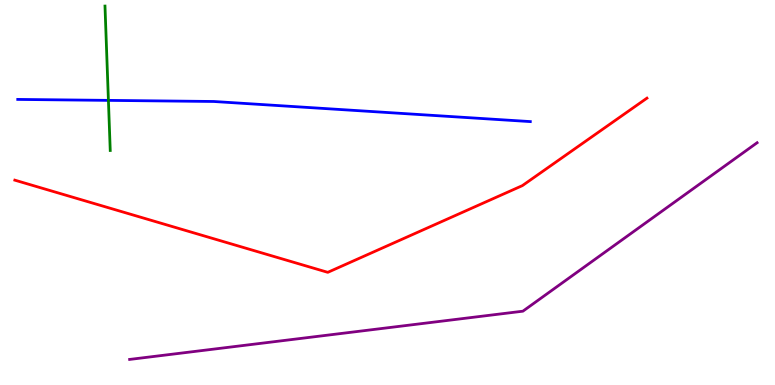[{'lines': ['blue', 'red'], 'intersections': []}, {'lines': ['green', 'red'], 'intersections': []}, {'lines': ['purple', 'red'], 'intersections': []}, {'lines': ['blue', 'green'], 'intersections': [{'x': 1.4, 'y': 7.39}]}, {'lines': ['blue', 'purple'], 'intersections': []}, {'lines': ['green', 'purple'], 'intersections': []}]